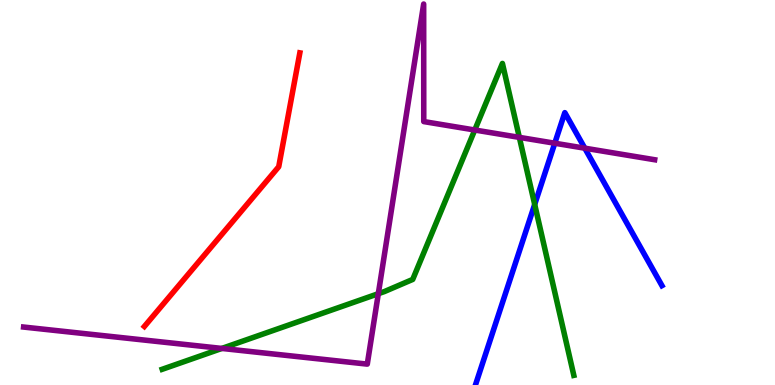[{'lines': ['blue', 'red'], 'intersections': []}, {'lines': ['green', 'red'], 'intersections': []}, {'lines': ['purple', 'red'], 'intersections': []}, {'lines': ['blue', 'green'], 'intersections': [{'x': 6.9, 'y': 4.69}]}, {'lines': ['blue', 'purple'], 'intersections': [{'x': 7.16, 'y': 6.28}, {'x': 7.55, 'y': 6.15}]}, {'lines': ['green', 'purple'], 'intersections': [{'x': 2.86, 'y': 0.95}, {'x': 4.88, 'y': 2.37}, {'x': 6.13, 'y': 6.62}, {'x': 6.7, 'y': 6.43}]}]